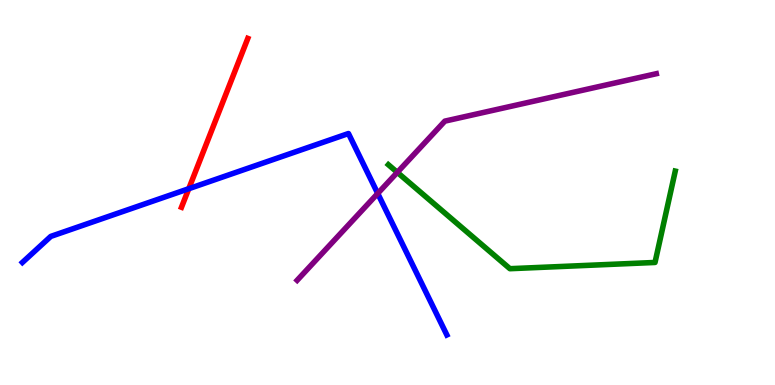[{'lines': ['blue', 'red'], 'intersections': [{'x': 2.44, 'y': 5.1}]}, {'lines': ['green', 'red'], 'intersections': []}, {'lines': ['purple', 'red'], 'intersections': []}, {'lines': ['blue', 'green'], 'intersections': []}, {'lines': ['blue', 'purple'], 'intersections': [{'x': 4.87, 'y': 4.98}]}, {'lines': ['green', 'purple'], 'intersections': [{'x': 5.13, 'y': 5.52}]}]